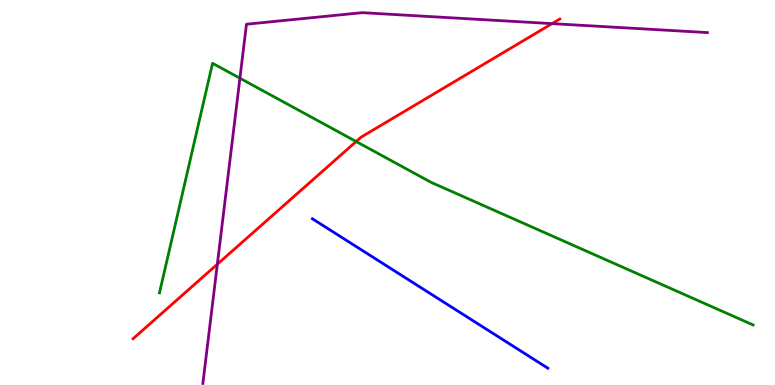[{'lines': ['blue', 'red'], 'intersections': []}, {'lines': ['green', 'red'], 'intersections': [{'x': 4.6, 'y': 6.32}]}, {'lines': ['purple', 'red'], 'intersections': [{'x': 2.8, 'y': 3.14}, {'x': 7.12, 'y': 9.39}]}, {'lines': ['blue', 'green'], 'intersections': []}, {'lines': ['blue', 'purple'], 'intersections': []}, {'lines': ['green', 'purple'], 'intersections': [{'x': 3.1, 'y': 7.97}]}]